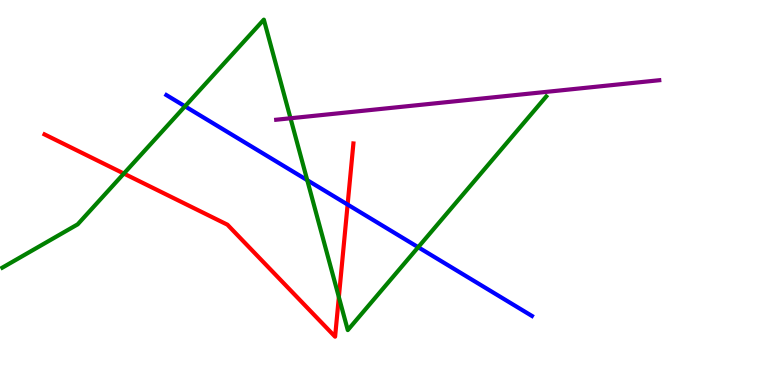[{'lines': ['blue', 'red'], 'intersections': [{'x': 4.49, 'y': 4.69}]}, {'lines': ['green', 'red'], 'intersections': [{'x': 1.6, 'y': 5.49}, {'x': 4.37, 'y': 2.28}]}, {'lines': ['purple', 'red'], 'intersections': []}, {'lines': ['blue', 'green'], 'intersections': [{'x': 2.39, 'y': 7.24}, {'x': 3.96, 'y': 5.32}, {'x': 5.4, 'y': 3.58}]}, {'lines': ['blue', 'purple'], 'intersections': []}, {'lines': ['green', 'purple'], 'intersections': [{'x': 3.75, 'y': 6.93}]}]